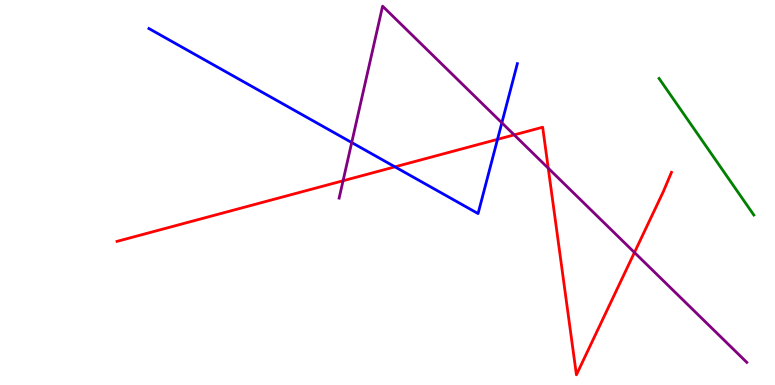[{'lines': ['blue', 'red'], 'intersections': [{'x': 5.1, 'y': 5.67}, {'x': 6.42, 'y': 6.38}]}, {'lines': ['green', 'red'], 'intersections': []}, {'lines': ['purple', 'red'], 'intersections': [{'x': 4.43, 'y': 5.31}, {'x': 6.63, 'y': 6.5}, {'x': 7.07, 'y': 5.63}, {'x': 8.19, 'y': 3.44}]}, {'lines': ['blue', 'green'], 'intersections': []}, {'lines': ['blue', 'purple'], 'intersections': [{'x': 4.54, 'y': 6.3}, {'x': 6.48, 'y': 6.81}]}, {'lines': ['green', 'purple'], 'intersections': []}]